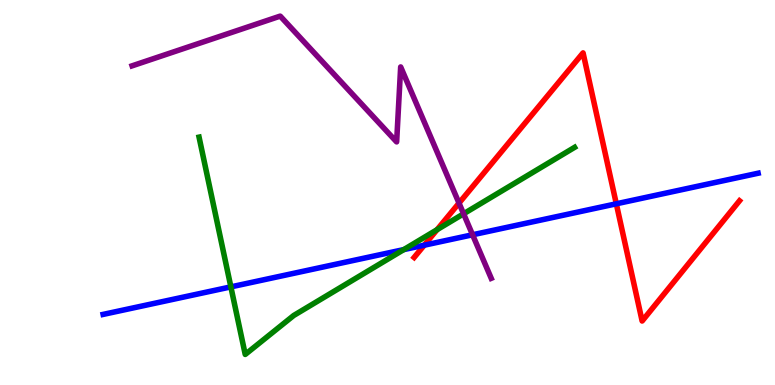[{'lines': ['blue', 'red'], 'intersections': [{'x': 5.47, 'y': 3.63}, {'x': 7.95, 'y': 4.71}]}, {'lines': ['green', 'red'], 'intersections': [{'x': 5.64, 'y': 4.03}]}, {'lines': ['purple', 'red'], 'intersections': [{'x': 5.92, 'y': 4.72}]}, {'lines': ['blue', 'green'], 'intersections': [{'x': 2.98, 'y': 2.55}, {'x': 5.21, 'y': 3.52}]}, {'lines': ['blue', 'purple'], 'intersections': [{'x': 6.1, 'y': 3.9}]}, {'lines': ['green', 'purple'], 'intersections': [{'x': 5.98, 'y': 4.45}]}]